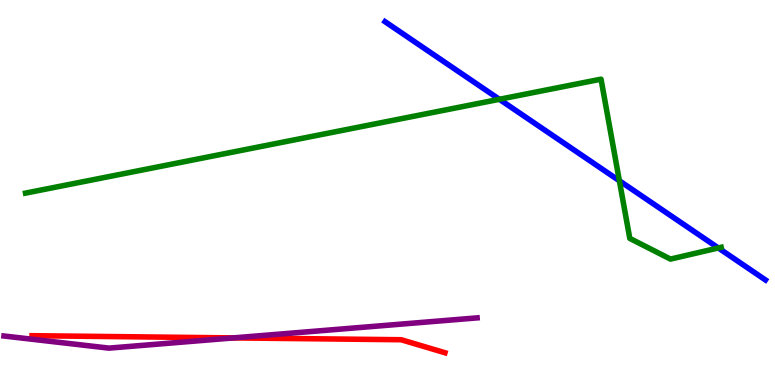[{'lines': ['blue', 'red'], 'intersections': []}, {'lines': ['green', 'red'], 'intersections': []}, {'lines': ['purple', 'red'], 'intersections': [{'x': 3.01, 'y': 1.22}]}, {'lines': ['blue', 'green'], 'intersections': [{'x': 6.44, 'y': 7.42}, {'x': 7.99, 'y': 5.3}, {'x': 9.27, 'y': 3.56}]}, {'lines': ['blue', 'purple'], 'intersections': []}, {'lines': ['green', 'purple'], 'intersections': []}]